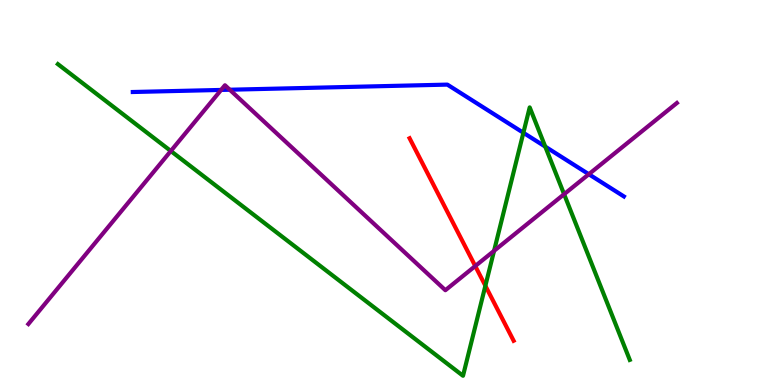[{'lines': ['blue', 'red'], 'intersections': []}, {'lines': ['green', 'red'], 'intersections': [{'x': 6.26, 'y': 2.58}]}, {'lines': ['purple', 'red'], 'intersections': [{'x': 6.13, 'y': 3.09}]}, {'lines': ['blue', 'green'], 'intersections': [{'x': 6.75, 'y': 6.55}, {'x': 7.04, 'y': 6.19}]}, {'lines': ['blue', 'purple'], 'intersections': [{'x': 2.85, 'y': 7.66}, {'x': 2.96, 'y': 7.67}, {'x': 7.6, 'y': 5.47}]}, {'lines': ['green', 'purple'], 'intersections': [{'x': 2.2, 'y': 6.08}, {'x': 6.37, 'y': 3.48}, {'x': 7.28, 'y': 4.96}]}]